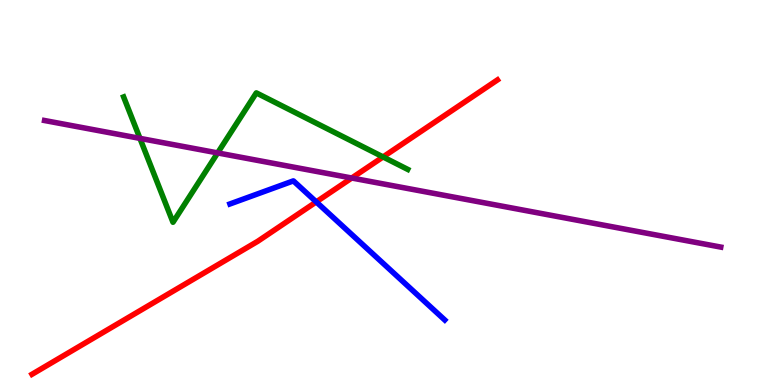[{'lines': ['blue', 'red'], 'intersections': [{'x': 4.08, 'y': 4.76}]}, {'lines': ['green', 'red'], 'intersections': [{'x': 4.94, 'y': 5.92}]}, {'lines': ['purple', 'red'], 'intersections': [{'x': 4.54, 'y': 5.38}]}, {'lines': ['blue', 'green'], 'intersections': []}, {'lines': ['blue', 'purple'], 'intersections': []}, {'lines': ['green', 'purple'], 'intersections': [{'x': 1.81, 'y': 6.41}, {'x': 2.81, 'y': 6.03}]}]